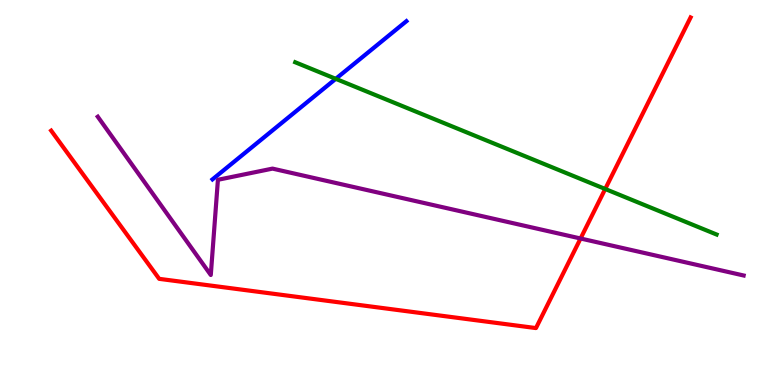[{'lines': ['blue', 'red'], 'intersections': []}, {'lines': ['green', 'red'], 'intersections': [{'x': 7.81, 'y': 5.09}]}, {'lines': ['purple', 'red'], 'intersections': [{'x': 7.49, 'y': 3.81}]}, {'lines': ['blue', 'green'], 'intersections': [{'x': 4.33, 'y': 7.95}]}, {'lines': ['blue', 'purple'], 'intersections': []}, {'lines': ['green', 'purple'], 'intersections': []}]